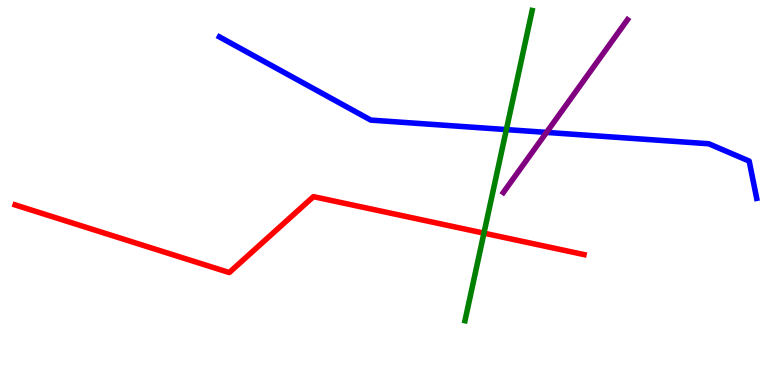[{'lines': ['blue', 'red'], 'intersections': []}, {'lines': ['green', 'red'], 'intersections': [{'x': 6.24, 'y': 3.94}]}, {'lines': ['purple', 'red'], 'intersections': []}, {'lines': ['blue', 'green'], 'intersections': [{'x': 6.53, 'y': 6.63}]}, {'lines': ['blue', 'purple'], 'intersections': [{'x': 7.05, 'y': 6.56}]}, {'lines': ['green', 'purple'], 'intersections': []}]